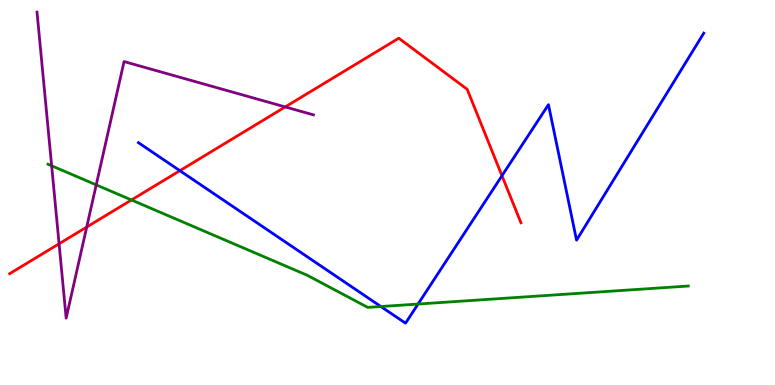[{'lines': ['blue', 'red'], 'intersections': [{'x': 2.32, 'y': 5.57}, {'x': 6.48, 'y': 5.44}]}, {'lines': ['green', 'red'], 'intersections': [{'x': 1.7, 'y': 4.81}]}, {'lines': ['purple', 'red'], 'intersections': [{'x': 0.762, 'y': 3.67}, {'x': 1.12, 'y': 4.1}, {'x': 3.68, 'y': 7.22}]}, {'lines': ['blue', 'green'], 'intersections': [{'x': 4.91, 'y': 2.04}, {'x': 5.39, 'y': 2.1}]}, {'lines': ['blue', 'purple'], 'intersections': []}, {'lines': ['green', 'purple'], 'intersections': [{'x': 0.666, 'y': 5.69}, {'x': 1.24, 'y': 5.2}]}]